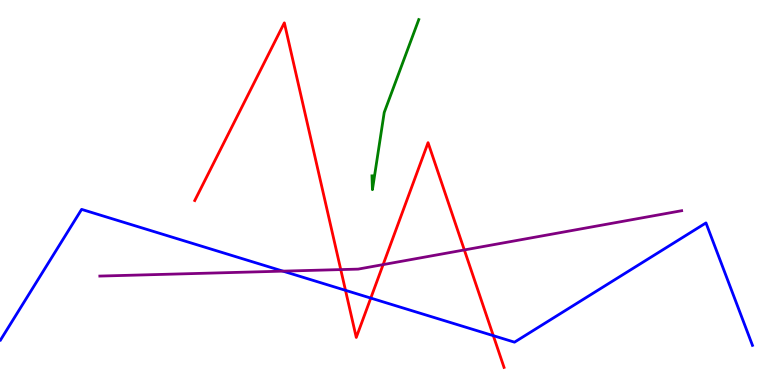[{'lines': ['blue', 'red'], 'intersections': [{'x': 4.46, 'y': 2.46}, {'x': 4.78, 'y': 2.26}, {'x': 6.37, 'y': 1.28}]}, {'lines': ['green', 'red'], 'intersections': []}, {'lines': ['purple', 'red'], 'intersections': [{'x': 4.4, 'y': 3.0}, {'x': 4.94, 'y': 3.13}, {'x': 5.99, 'y': 3.51}]}, {'lines': ['blue', 'green'], 'intersections': []}, {'lines': ['blue', 'purple'], 'intersections': [{'x': 3.65, 'y': 2.96}]}, {'lines': ['green', 'purple'], 'intersections': []}]